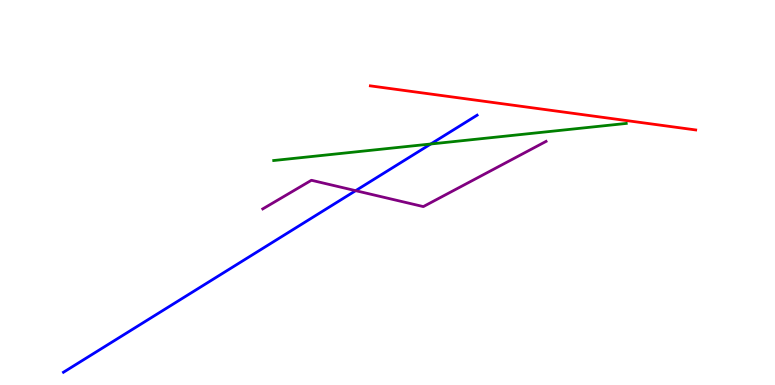[{'lines': ['blue', 'red'], 'intersections': []}, {'lines': ['green', 'red'], 'intersections': []}, {'lines': ['purple', 'red'], 'intersections': []}, {'lines': ['blue', 'green'], 'intersections': [{'x': 5.56, 'y': 6.26}]}, {'lines': ['blue', 'purple'], 'intersections': [{'x': 4.59, 'y': 5.05}]}, {'lines': ['green', 'purple'], 'intersections': []}]